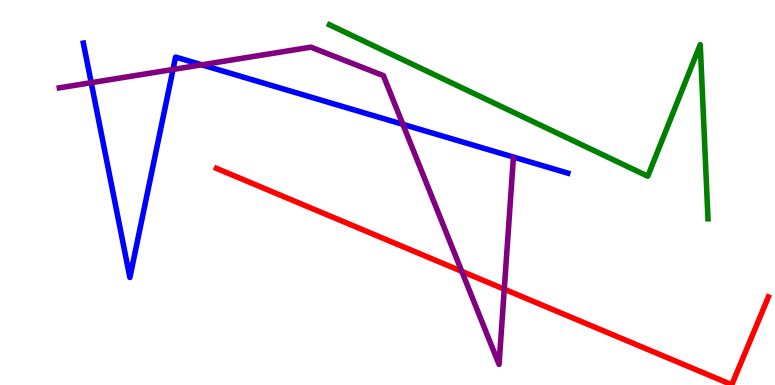[{'lines': ['blue', 'red'], 'intersections': []}, {'lines': ['green', 'red'], 'intersections': []}, {'lines': ['purple', 'red'], 'intersections': [{'x': 5.96, 'y': 2.95}, {'x': 6.51, 'y': 2.49}]}, {'lines': ['blue', 'green'], 'intersections': []}, {'lines': ['blue', 'purple'], 'intersections': [{'x': 1.18, 'y': 7.85}, {'x': 2.23, 'y': 8.2}, {'x': 2.6, 'y': 8.32}, {'x': 5.2, 'y': 6.77}]}, {'lines': ['green', 'purple'], 'intersections': []}]